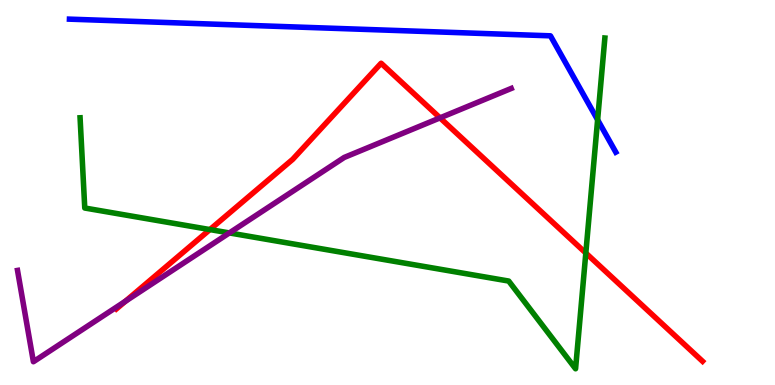[{'lines': ['blue', 'red'], 'intersections': []}, {'lines': ['green', 'red'], 'intersections': [{'x': 2.71, 'y': 4.04}, {'x': 7.56, 'y': 3.43}]}, {'lines': ['purple', 'red'], 'intersections': [{'x': 1.62, 'y': 2.17}, {'x': 5.68, 'y': 6.94}]}, {'lines': ['blue', 'green'], 'intersections': [{'x': 7.71, 'y': 6.89}]}, {'lines': ['blue', 'purple'], 'intersections': []}, {'lines': ['green', 'purple'], 'intersections': [{'x': 2.96, 'y': 3.95}]}]